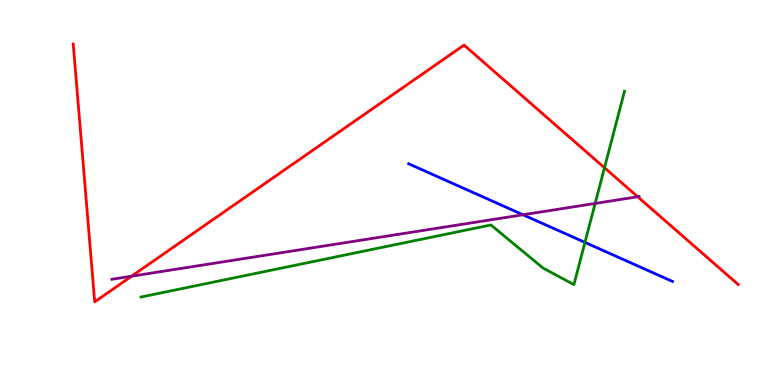[{'lines': ['blue', 'red'], 'intersections': []}, {'lines': ['green', 'red'], 'intersections': [{'x': 7.8, 'y': 5.64}]}, {'lines': ['purple', 'red'], 'intersections': [{'x': 1.7, 'y': 2.83}, {'x': 8.23, 'y': 4.89}]}, {'lines': ['blue', 'green'], 'intersections': [{'x': 7.55, 'y': 3.7}]}, {'lines': ['blue', 'purple'], 'intersections': [{'x': 6.75, 'y': 4.42}]}, {'lines': ['green', 'purple'], 'intersections': [{'x': 7.68, 'y': 4.72}]}]